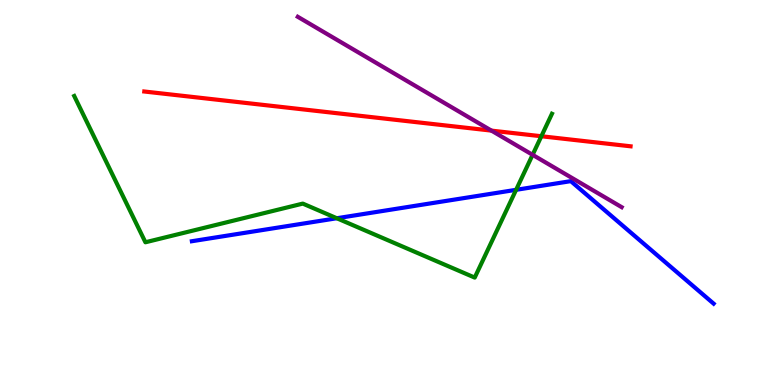[{'lines': ['blue', 'red'], 'intersections': []}, {'lines': ['green', 'red'], 'intersections': [{'x': 6.99, 'y': 6.46}]}, {'lines': ['purple', 'red'], 'intersections': [{'x': 6.34, 'y': 6.61}]}, {'lines': ['blue', 'green'], 'intersections': [{'x': 4.35, 'y': 4.33}, {'x': 6.66, 'y': 5.07}]}, {'lines': ['blue', 'purple'], 'intersections': []}, {'lines': ['green', 'purple'], 'intersections': [{'x': 6.87, 'y': 5.98}]}]